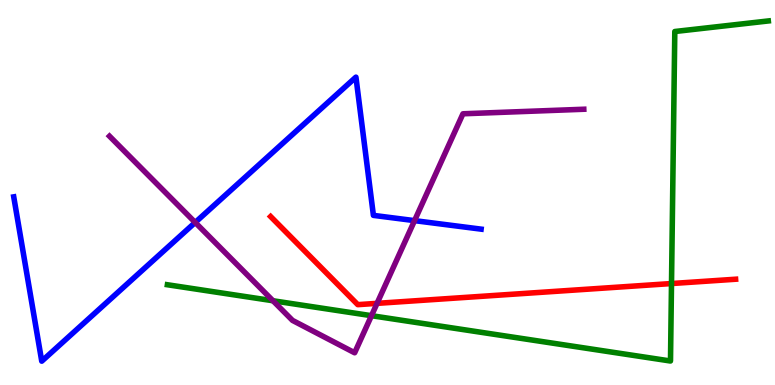[{'lines': ['blue', 'red'], 'intersections': []}, {'lines': ['green', 'red'], 'intersections': [{'x': 8.66, 'y': 2.64}]}, {'lines': ['purple', 'red'], 'intersections': [{'x': 4.87, 'y': 2.12}]}, {'lines': ['blue', 'green'], 'intersections': []}, {'lines': ['blue', 'purple'], 'intersections': [{'x': 2.52, 'y': 4.22}, {'x': 5.35, 'y': 4.27}]}, {'lines': ['green', 'purple'], 'intersections': [{'x': 3.52, 'y': 2.19}, {'x': 4.79, 'y': 1.8}]}]